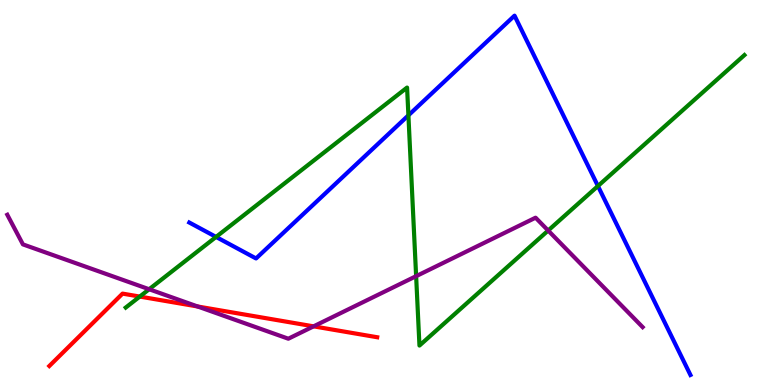[{'lines': ['blue', 'red'], 'intersections': []}, {'lines': ['green', 'red'], 'intersections': [{'x': 1.8, 'y': 2.3}]}, {'lines': ['purple', 'red'], 'intersections': [{'x': 2.55, 'y': 2.04}, {'x': 4.05, 'y': 1.52}]}, {'lines': ['blue', 'green'], 'intersections': [{'x': 2.79, 'y': 3.85}, {'x': 5.27, 'y': 7.0}, {'x': 7.72, 'y': 5.17}]}, {'lines': ['blue', 'purple'], 'intersections': []}, {'lines': ['green', 'purple'], 'intersections': [{'x': 1.92, 'y': 2.49}, {'x': 5.37, 'y': 2.83}, {'x': 7.07, 'y': 4.01}]}]